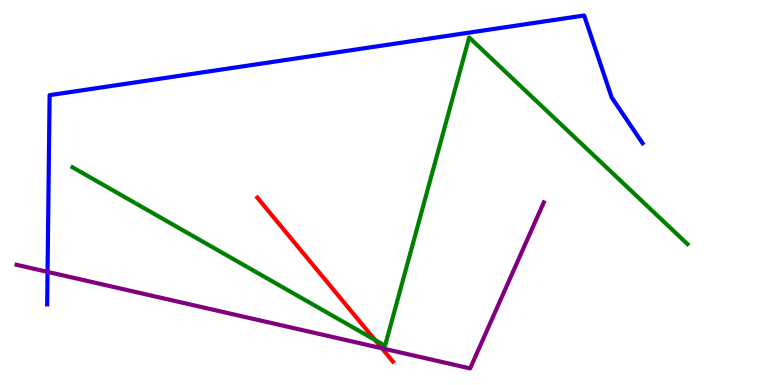[{'lines': ['blue', 'red'], 'intersections': []}, {'lines': ['green', 'red'], 'intersections': [{'x': 4.84, 'y': 1.17}]}, {'lines': ['purple', 'red'], 'intersections': [{'x': 4.93, 'y': 0.954}]}, {'lines': ['blue', 'green'], 'intersections': []}, {'lines': ['blue', 'purple'], 'intersections': [{'x': 0.614, 'y': 2.94}]}, {'lines': ['green', 'purple'], 'intersections': []}]